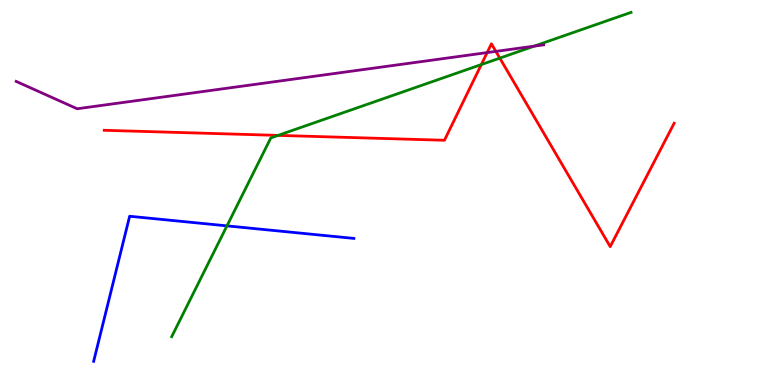[{'lines': ['blue', 'red'], 'intersections': []}, {'lines': ['green', 'red'], 'intersections': [{'x': 3.59, 'y': 6.48}, {'x': 6.21, 'y': 8.32}, {'x': 6.45, 'y': 8.49}]}, {'lines': ['purple', 'red'], 'intersections': [{'x': 6.29, 'y': 8.63}, {'x': 6.4, 'y': 8.67}]}, {'lines': ['blue', 'green'], 'intersections': [{'x': 2.93, 'y': 4.13}]}, {'lines': ['blue', 'purple'], 'intersections': []}, {'lines': ['green', 'purple'], 'intersections': [{'x': 6.89, 'y': 8.8}]}]